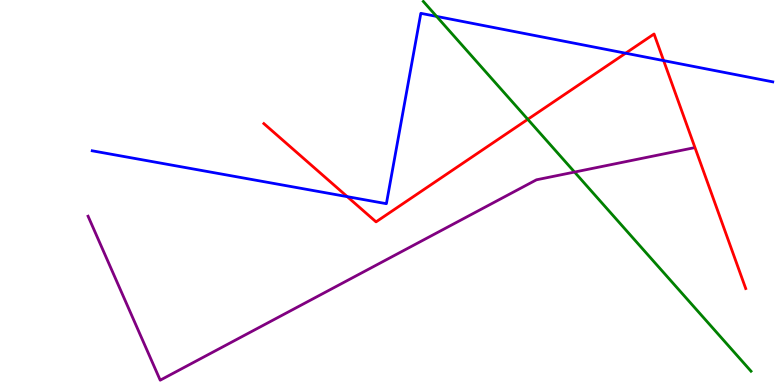[{'lines': ['blue', 'red'], 'intersections': [{'x': 4.48, 'y': 4.89}, {'x': 8.07, 'y': 8.62}, {'x': 8.56, 'y': 8.43}]}, {'lines': ['green', 'red'], 'intersections': [{'x': 6.81, 'y': 6.9}]}, {'lines': ['purple', 'red'], 'intersections': []}, {'lines': ['blue', 'green'], 'intersections': [{'x': 5.63, 'y': 9.57}]}, {'lines': ['blue', 'purple'], 'intersections': []}, {'lines': ['green', 'purple'], 'intersections': [{'x': 7.41, 'y': 5.53}]}]